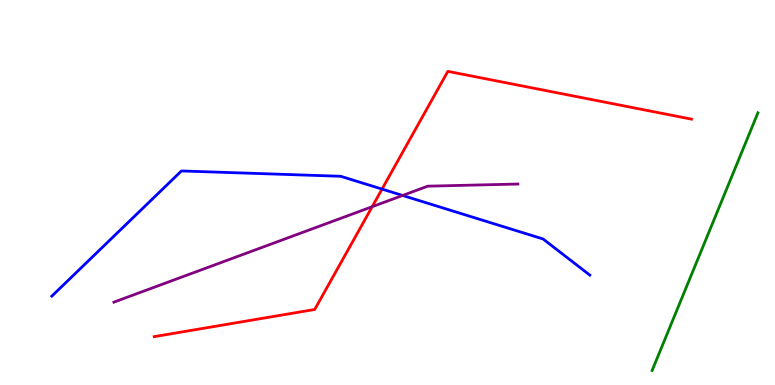[{'lines': ['blue', 'red'], 'intersections': [{'x': 4.93, 'y': 5.09}]}, {'lines': ['green', 'red'], 'intersections': []}, {'lines': ['purple', 'red'], 'intersections': [{'x': 4.8, 'y': 4.63}]}, {'lines': ['blue', 'green'], 'intersections': []}, {'lines': ['blue', 'purple'], 'intersections': [{'x': 5.19, 'y': 4.92}]}, {'lines': ['green', 'purple'], 'intersections': []}]